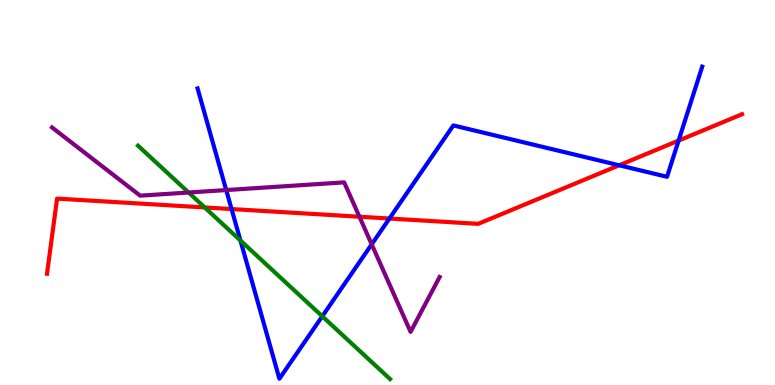[{'lines': ['blue', 'red'], 'intersections': [{'x': 2.99, 'y': 4.57}, {'x': 5.02, 'y': 4.32}, {'x': 7.99, 'y': 5.71}, {'x': 8.76, 'y': 6.35}]}, {'lines': ['green', 'red'], 'intersections': [{'x': 2.64, 'y': 4.61}]}, {'lines': ['purple', 'red'], 'intersections': [{'x': 4.64, 'y': 4.37}]}, {'lines': ['blue', 'green'], 'intersections': [{'x': 3.1, 'y': 3.75}, {'x': 4.16, 'y': 1.78}]}, {'lines': ['blue', 'purple'], 'intersections': [{'x': 2.92, 'y': 5.06}, {'x': 4.8, 'y': 3.65}]}, {'lines': ['green', 'purple'], 'intersections': [{'x': 2.43, 'y': 5.0}]}]